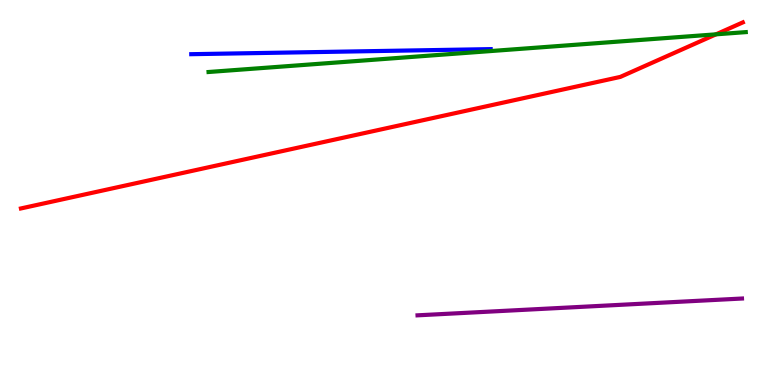[{'lines': ['blue', 'red'], 'intersections': []}, {'lines': ['green', 'red'], 'intersections': [{'x': 9.24, 'y': 9.11}]}, {'lines': ['purple', 'red'], 'intersections': []}, {'lines': ['blue', 'green'], 'intersections': []}, {'lines': ['blue', 'purple'], 'intersections': []}, {'lines': ['green', 'purple'], 'intersections': []}]